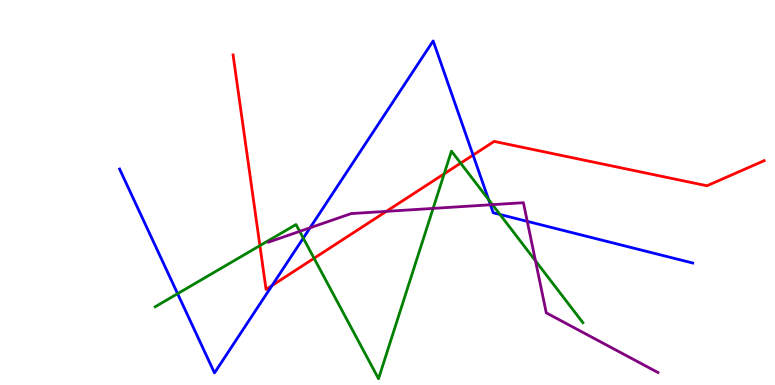[{'lines': ['blue', 'red'], 'intersections': [{'x': 3.51, 'y': 2.58}, {'x': 6.1, 'y': 5.97}]}, {'lines': ['green', 'red'], 'intersections': [{'x': 3.35, 'y': 3.62}, {'x': 4.05, 'y': 3.29}, {'x': 5.73, 'y': 5.48}, {'x': 5.94, 'y': 5.76}]}, {'lines': ['purple', 'red'], 'intersections': [{'x': 4.98, 'y': 4.51}]}, {'lines': ['blue', 'green'], 'intersections': [{'x': 2.29, 'y': 2.37}, {'x': 3.91, 'y': 3.82}, {'x': 6.31, 'y': 4.81}, {'x': 6.45, 'y': 4.43}]}, {'lines': ['blue', 'purple'], 'intersections': [{'x': 4.0, 'y': 4.08}, {'x': 6.33, 'y': 4.68}, {'x': 6.8, 'y': 4.25}]}, {'lines': ['green', 'purple'], 'intersections': [{'x': 3.87, 'y': 3.99}, {'x': 5.59, 'y': 4.59}, {'x': 6.35, 'y': 4.68}, {'x': 6.91, 'y': 3.23}]}]